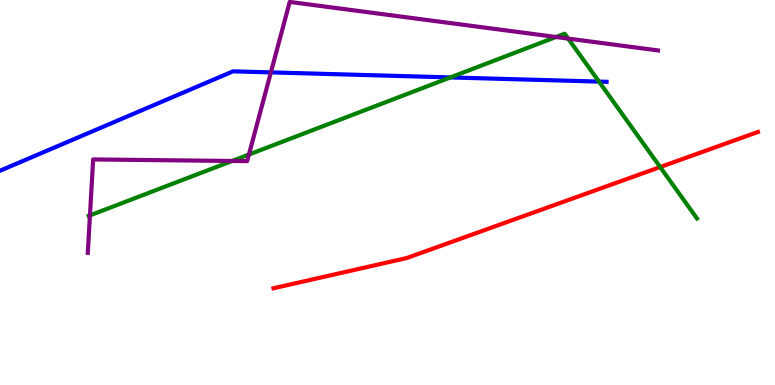[{'lines': ['blue', 'red'], 'intersections': []}, {'lines': ['green', 'red'], 'intersections': [{'x': 8.52, 'y': 5.66}]}, {'lines': ['purple', 'red'], 'intersections': []}, {'lines': ['blue', 'green'], 'intersections': [{'x': 5.81, 'y': 7.99}, {'x': 7.73, 'y': 7.88}]}, {'lines': ['blue', 'purple'], 'intersections': [{'x': 3.5, 'y': 8.12}]}, {'lines': ['green', 'purple'], 'intersections': [{'x': 1.16, 'y': 4.41}, {'x': 2.99, 'y': 5.82}, {'x': 3.21, 'y': 5.99}, {'x': 7.17, 'y': 9.04}, {'x': 7.33, 'y': 9.0}]}]